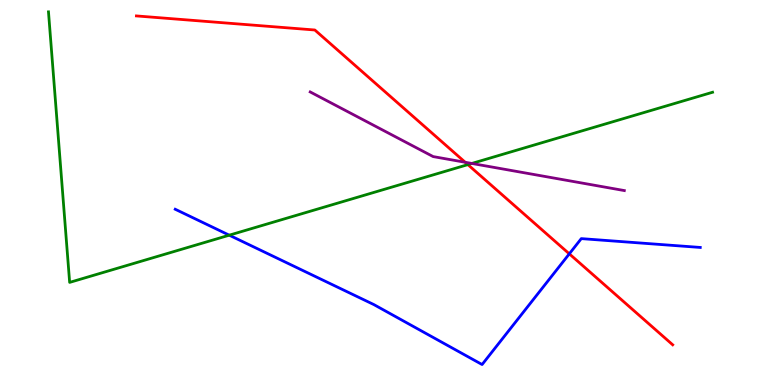[{'lines': ['blue', 'red'], 'intersections': [{'x': 7.35, 'y': 3.41}]}, {'lines': ['green', 'red'], 'intersections': [{'x': 6.04, 'y': 5.72}]}, {'lines': ['purple', 'red'], 'intersections': [{'x': 6.0, 'y': 5.78}]}, {'lines': ['blue', 'green'], 'intersections': [{'x': 2.96, 'y': 3.89}]}, {'lines': ['blue', 'purple'], 'intersections': []}, {'lines': ['green', 'purple'], 'intersections': [{'x': 6.09, 'y': 5.75}]}]